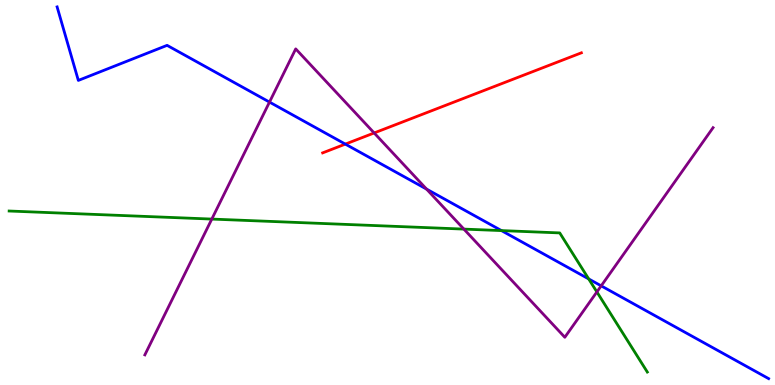[{'lines': ['blue', 'red'], 'intersections': [{'x': 4.46, 'y': 6.26}]}, {'lines': ['green', 'red'], 'intersections': []}, {'lines': ['purple', 'red'], 'intersections': [{'x': 4.83, 'y': 6.55}]}, {'lines': ['blue', 'green'], 'intersections': [{'x': 6.47, 'y': 4.01}, {'x': 7.6, 'y': 2.75}]}, {'lines': ['blue', 'purple'], 'intersections': [{'x': 3.48, 'y': 7.35}, {'x': 5.5, 'y': 5.09}, {'x': 7.76, 'y': 2.58}]}, {'lines': ['green', 'purple'], 'intersections': [{'x': 2.73, 'y': 4.31}, {'x': 5.99, 'y': 4.05}, {'x': 7.7, 'y': 2.42}]}]